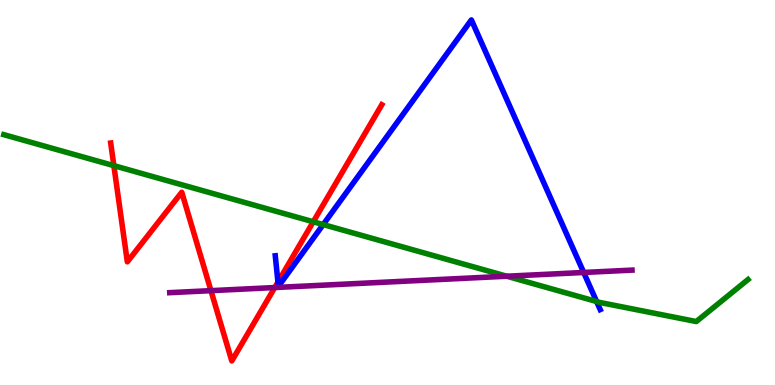[{'lines': ['blue', 'red'], 'intersections': [{'x': 3.59, 'y': 2.67}]}, {'lines': ['green', 'red'], 'intersections': [{'x': 1.47, 'y': 5.7}, {'x': 4.04, 'y': 4.24}]}, {'lines': ['purple', 'red'], 'intersections': [{'x': 2.72, 'y': 2.45}, {'x': 3.55, 'y': 2.53}]}, {'lines': ['blue', 'green'], 'intersections': [{'x': 4.17, 'y': 4.17}, {'x': 7.7, 'y': 2.17}]}, {'lines': ['blue', 'purple'], 'intersections': [{'x': 7.53, 'y': 2.92}]}, {'lines': ['green', 'purple'], 'intersections': [{'x': 6.54, 'y': 2.83}]}]